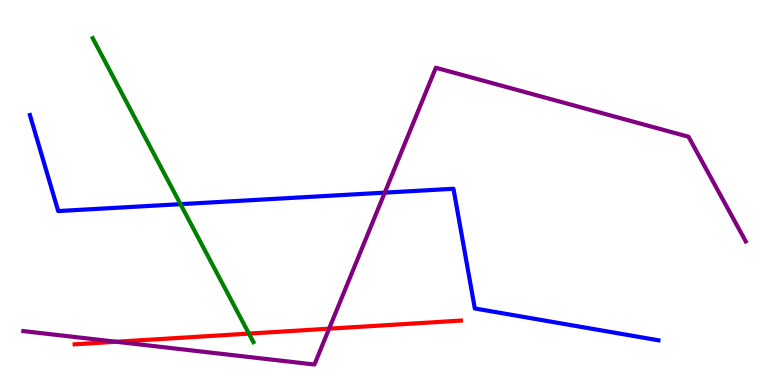[{'lines': ['blue', 'red'], 'intersections': []}, {'lines': ['green', 'red'], 'intersections': [{'x': 3.21, 'y': 1.33}]}, {'lines': ['purple', 'red'], 'intersections': [{'x': 1.5, 'y': 1.12}, {'x': 4.25, 'y': 1.46}]}, {'lines': ['blue', 'green'], 'intersections': [{'x': 2.33, 'y': 4.7}]}, {'lines': ['blue', 'purple'], 'intersections': [{'x': 4.96, 'y': 5.0}]}, {'lines': ['green', 'purple'], 'intersections': []}]